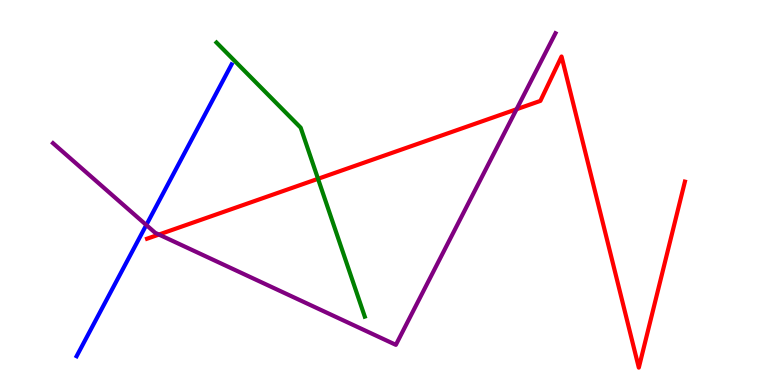[{'lines': ['blue', 'red'], 'intersections': []}, {'lines': ['green', 'red'], 'intersections': [{'x': 4.1, 'y': 5.36}]}, {'lines': ['purple', 'red'], 'intersections': [{'x': 2.05, 'y': 3.91}, {'x': 6.67, 'y': 7.16}]}, {'lines': ['blue', 'green'], 'intersections': []}, {'lines': ['blue', 'purple'], 'intersections': [{'x': 1.89, 'y': 4.16}]}, {'lines': ['green', 'purple'], 'intersections': []}]